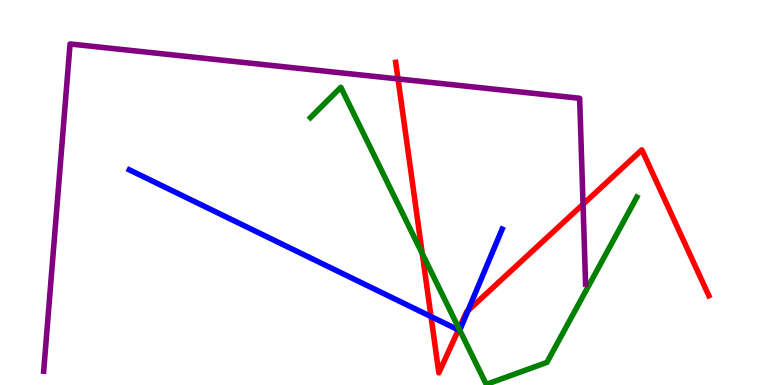[{'lines': ['blue', 'red'], 'intersections': [{'x': 5.56, 'y': 1.78}, {'x': 5.91, 'y': 1.43}, {'x': 6.04, 'y': 1.93}]}, {'lines': ['green', 'red'], 'intersections': [{'x': 5.45, 'y': 3.41}, {'x': 5.92, 'y': 1.46}]}, {'lines': ['purple', 'red'], 'intersections': [{'x': 5.14, 'y': 7.95}, {'x': 7.52, 'y': 4.69}]}, {'lines': ['blue', 'green'], 'intersections': [{'x': 5.93, 'y': 1.42}]}, {'lines': ['blue', 'purple'], 'intersections': []}, {'lines': ['green', 'purple'], 'intersections': []}]